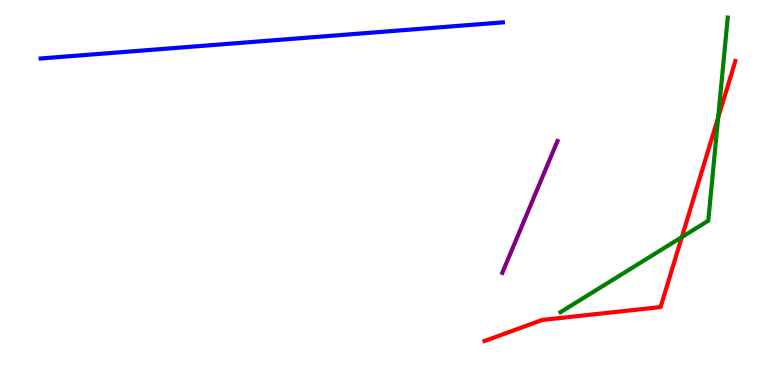[{'lines': ['blue', 'red'], 'intersections': []}, {'lines': ['green', 'red'], 'intersections': [{'x': 8.8, 'y': 3.84}, {'x': 9.27, 'y': 6.94}]}, {'lines': ['purple', 'red'], 'intersections': []}, {'lines': ['blue', 'green'], 'intersections': []}, {'lines': ['blue', 'purple'], 'intersections': []}, {'lines': ['green', 'purple'], 'intersections': []}]